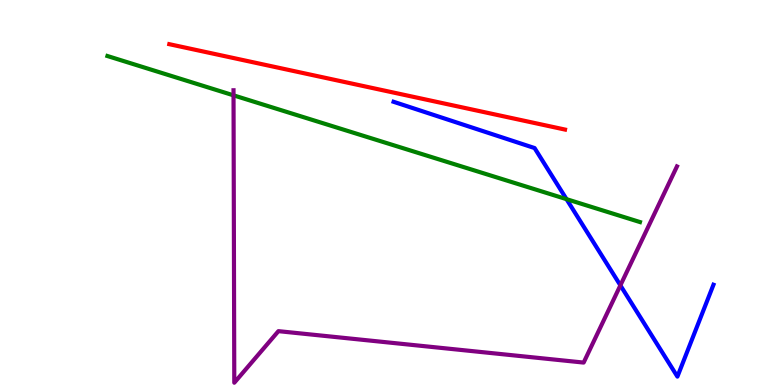[{'lines': ['blue', 'red'], 'intersections': []}, {'lines': ['green', 'red'], 'intersections': []}, {'lines': ['purple', 'red'], 'intersections': []}, {'lines': ['blue', 'green'], 'intersections': [{'x': 7.31, 'y': 4.83}]}, {'lines': ['blue', 'purple'], 'intersections': [{'x': 8.0, 'y': 2.59}]}, {'lines': ['green', 'purple'], 'intersections': [{'x': 3.01, 'y': 7.52}]}]